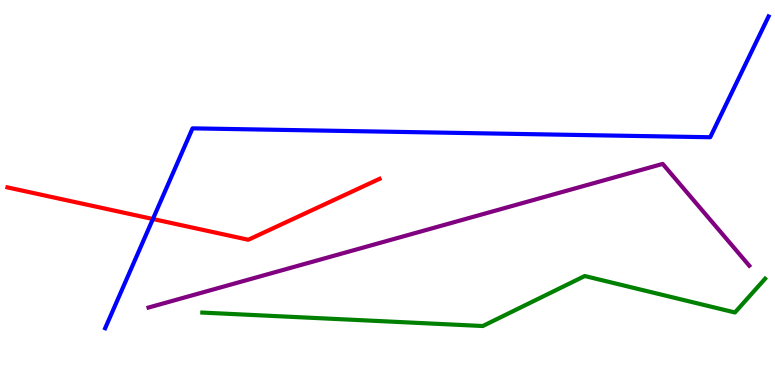[{'lines': ['blue', 'red'], 'intersections': [{'x': 1.97, 'y': 4.31}]}, {'lines': ['green', 'red'], 'intersections': []}, {'lines': ['purple', 'red'], 'intersections': []}, {'lines': ['blue', 'green'], 'intersections': []}, {'lines': ['blue', 'purple'], 'intersections': []}, {'lines': ['green', 'purple'], 'intersections': []}]